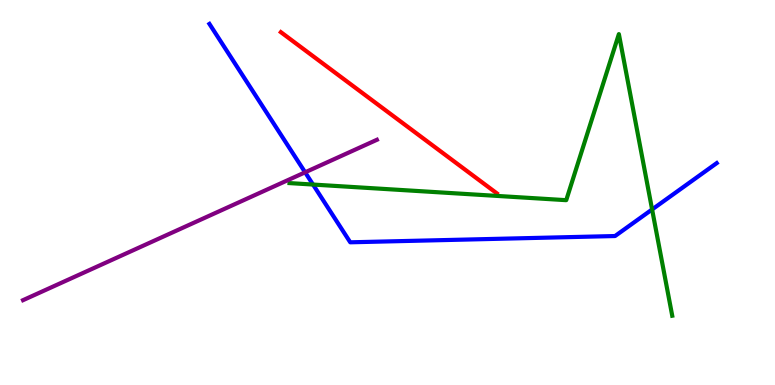[{'lines': ['blue', 'red'], 'intersections': []}, {'lines': ['green', 'red'], 'intersections': []}, {'lines': ['purple', 'red'], 'intersections': []}, {'lines': ['blue', 'green'], 'intersections': [{'x': 4.04, 'y': 5.21}, {'x': 8.41, 'y': 4.56}]}, {'lines': ['blue', 'purple'], 'intersections': [{'x': 3.94, 'y': 5.52}]}, {'lines': ['green', 'purple'], 'intersections': []}]